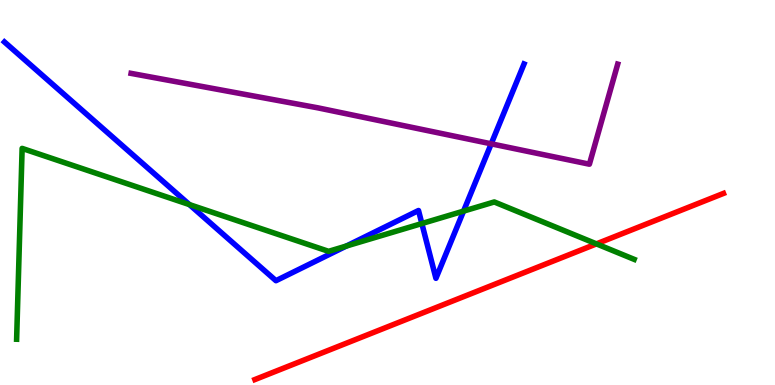[{'lines': ['blue', 'red'], 'intersections': []}, {'lines': ['green', 'red'], 'intersections': [{'x': 7.7, 'y': 3.67}]}, {'lines': ['purple', 'red'], 'intersections': []}, {'lines': ['blue', 'green'], 'intersections': [{'x': 2.44, 'y': 4.69}, {'x': 4.47, 'y': 3.61}, {'x': 5.44, 'y': 4.19}, {'x': 5.98, 'y': 4.52}]}, {'lines': ['blue', 'purple'], 'intersections': [{'x': 6.34, 'y': 6.26}]}, {'lines': ['green', 'purple'], 'intersections': []}]